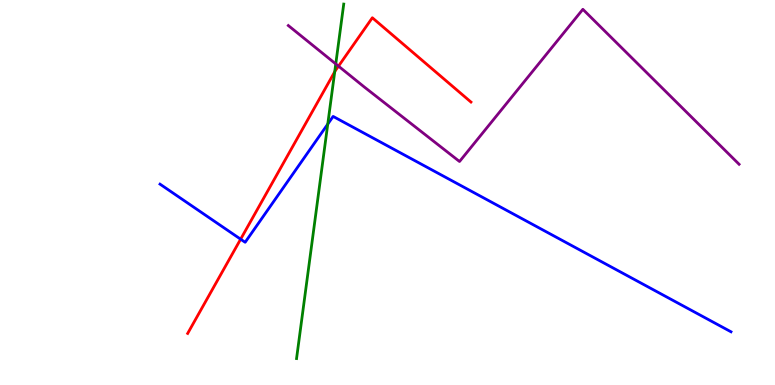[{'lines': ['blue', 'red'], 'intersections': [{'x': 3.1, 'y': 3.79}]}, {'lines': ['green', 'red'], 'intersections': [{'x': 4.32, 'y': 8.14}]}, {'lines': ['purple', 'red'], 'intersections': [{'x': 4.37, 'y': 8.28}]}, {'lines': ['blue', 'green'], 'intersections': [{'x': 4.23, 'y': 6.78}]}, {'lines': ['blue', 'purple'], 'intersections': []}, {'lines': ['green', 'purple'], 'intersections': [{'x': 4.33, 'y': 8.34}]}]